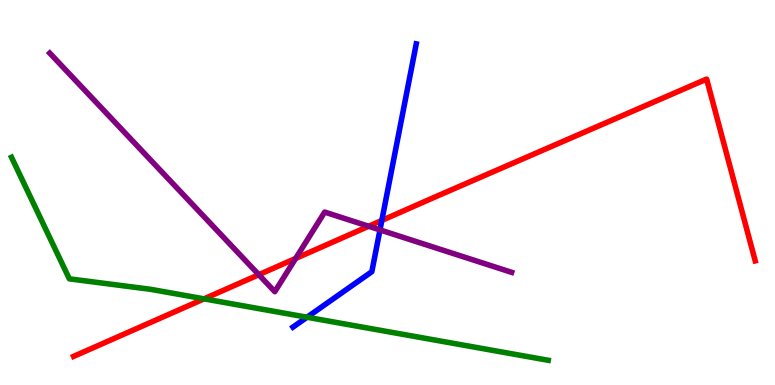[{'lines': ['blue', 'red'], 'intersections': [{'x': 4.93, 'y': 4.27}]}, {'lines': ['green', 'red'], 'intersections': [{'x': 2.63, 'y': 2.24}]}, {'lines': ['purple', 'red'], 'intersections': [{'x': 3.34, 'y': 2.86}, {'x': 3.81, 'y': 3.29}, {'x': 4.76, 'y': 4.12}]}, {'lines': ['blue', 'green'], 'intersections': [{'x': 3.96, 'y': 1.76}]}, {'lines': ['blue', 'purple'], 'intersections': [{'x': 4.9, 'y': 4.03}]}, {'lines': ['green', 'purple'], 'intersections': []}]